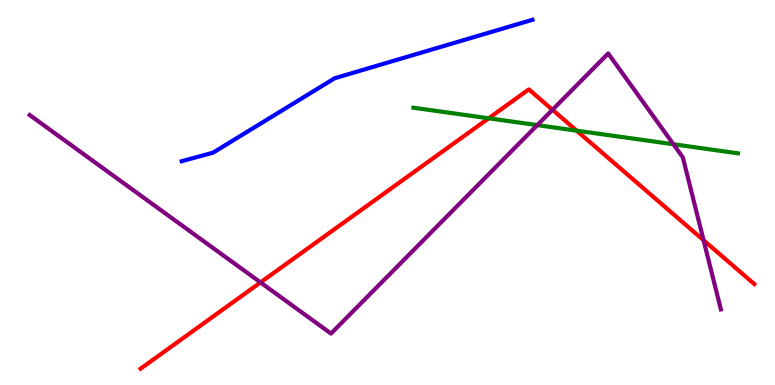[{'lines': ['blue', 'red'], 'intersections': []}, {'lines': ['green', 'red'], 'intersections': [{'x': 6.31, 'y': 6.93}, {'x': 7.44, 'y': 6.61}]}, {'lines': ['purple', 'red'], 'intersections': [{'x': 3.36, 'y': 2.66}, {'x': 7.13, 'y': 7.15}, {'x': 9.08, 'y': 3.76}]}, {'lines': ['blue', 'green'], 'intersections': []}, {'lines': ['blue', 'purple'], 'intersections': []}, {'lines': ['green', 'purple'], 'intersections': [{'x': 6.93, 'y': 6.75}, {'x': 8.69, 'y': 6.25}]}]